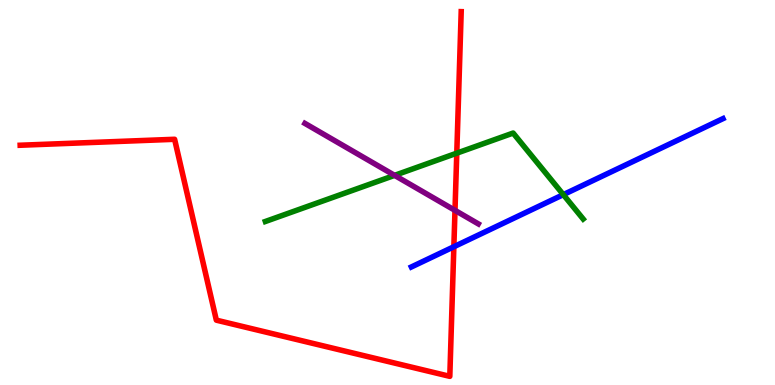[{'lines': ['blue', 'red'], 'intersections': [{'x': 5.86, 'y': 3.59}]}, {'lines': ['green', 'red'], 'intersections': [{'x': 5.89, 'y': 6.02}]}, {'lines': ['purple', 'red'], 'intersections': [{'x': 5.87, 'y': 4.54}]}, {'lines': ['blue', 'green'], 'intersections': [{'x': 7.27, 'y': 4.94}]}, {'lines': ['blue', 'purple'], 'intersections': []}, {'lines': ['green', 'purple'], 'intersections': [{'x': 5.09, 'y': 5.45}]}]